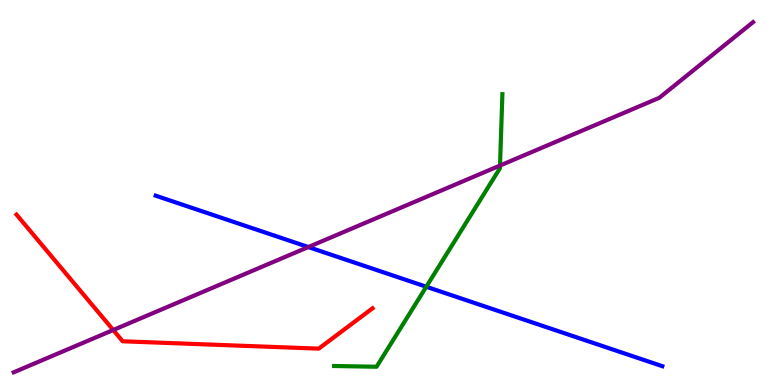[{'lines': ['blue', 'red'], 'intersections': []}, {'lines': ['green', 'red'], 'intersections': []}, {'lines': ['purple', 'red'], 'intersections': [{'x': 1.46, 'y': 1.43}]}, {'lines': ['blue', 'green'], 'intersections': [{'x': 5.5, 'y': 2.55}]}, {'lines': ['blue', 'purple'], 'intersections': [{'x': 3.98, 'y': 3.58}]}, {'lines': ['green', 'purple'], 'intersections': [{'x': 6.45, 'y': 5.7}]}]